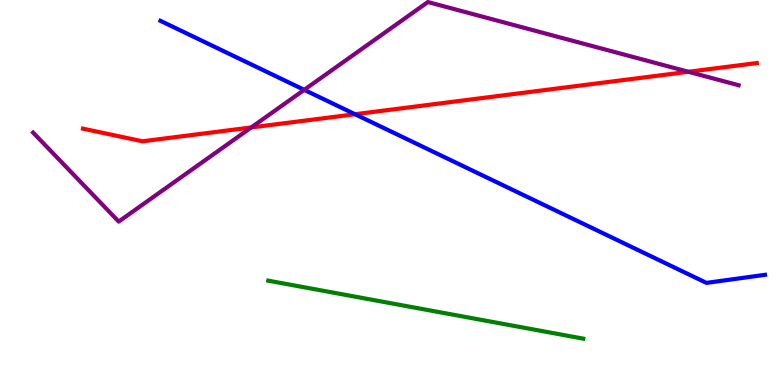[{'lines': ['blue', 'red'], 'intersections': [{'x': 4.58, 'y': 7.03}]}, {'lines': ['green', 'red'], 'intersections': []}, {'lines': ['purple', 'red'], 'intersections': [{'x': 3.24, 'y': 6.69}, {'x': 8.88, 'y': 8.14}]}, {'lines': ['blue', 'green'], 'intersections': []}, {'lines': ['blue', 'purple'], 'intersections': [{'x': 3.93, 'y': 7.67}]}, {'lines': ['green', 'purple'], 'intersections': []}]